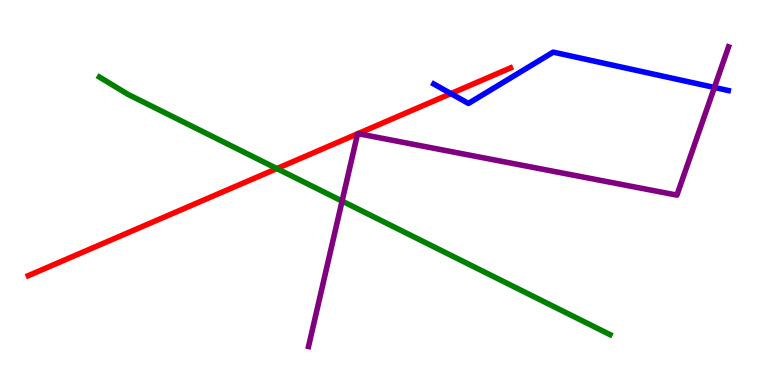[{'lines': ['blue', 'red'], 'intersections': [{'x': 5.82, 'y': 7.57}]}, {'lines': ['green', 'red'], 'intersections': [{'x': 3.57, 'y': 5.62}]}, {'lines': ['purple', 'red'], 'intersections': [{'x': 4.61, 'y': 6.52}, {'x': 4.62, 'y': 6.53}]}, {'lines': ['blue', 'green'], 'intersections': []}, {'lines': ['blue', 'purple'], 'intersections': [{'x': 9.22, 'y': 7.73}]}, {'lines': ['green', 'purple'], 'intersections': [{'x': 4.41, 'y': 4.78}]}]